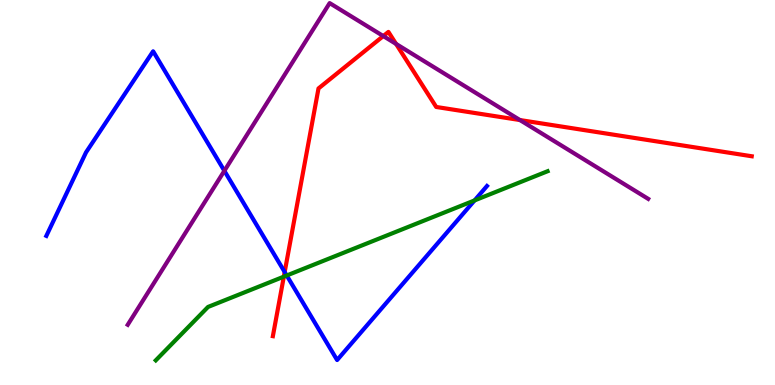[{'lines': ['blue', 'red'], 'intersections': [{'x': 3.67, 'y': 2.93}]}, {'lines': ['green', 'red'], 'intersections': [{'x': 3.66, 'y': 2.81}]}, {'lines': ['purple', 'red'], 'intersections': [{'x': 4.95, 'y': 9.06}, {'x': 5.11, 'y': 8.86}, {'x': 6.71, 'y': 6.88}]}, {'lines': ['blue', 'green'], 'intersections': [{'x': 3.7, 'y': 2.84}, {'x': 6.12, 'y': 4.79}]}, {'lines': ['blue', 'purple'], 'intersections': [{'x': 2.9, 'y': 5.56}]}, {'lines': ['green', 'purple'], 'intersections': []}]